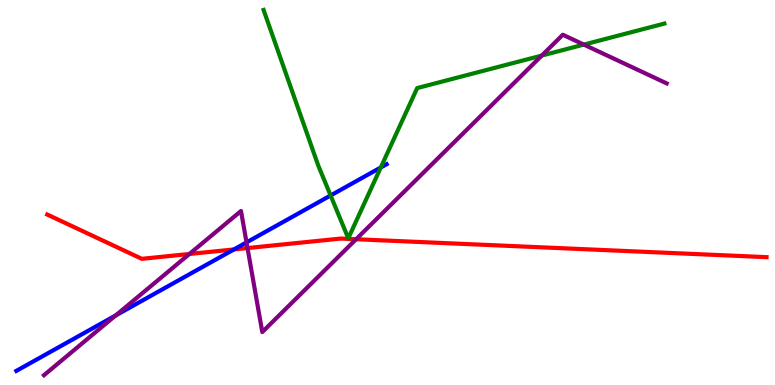[{'lines': ['blue', 'red'], 'intersections': [{'x': 3.02, 'y': 3.52}]}, {'lines': ['green', 'red'], 'intersections': []}, {'lines': ['purple', 'red'], 'intersections': [{'x': 2.44, 'y': 3.4}, {'x': 3.19, 'y': 3.56}, {'x': 4.6, 'y': 3.79}]}, {'lines': ['blue', 'green'], 'intersections': [{'x': 4.27, 'y': 4.92}, {'x': 4.91, 'y': 5.65}]}, {'lines': ['blue', 'purple'], 'intersections': [{'x': 1.49, 'y': 1.81}, {'x': 3.18, 'y': 3.7}]}, {'lines': ['green', 'purple'], 'intersections': [{'x': 6.99, 'y': 8.56}, {'x': 7.53, 'y': 8.84}]}]